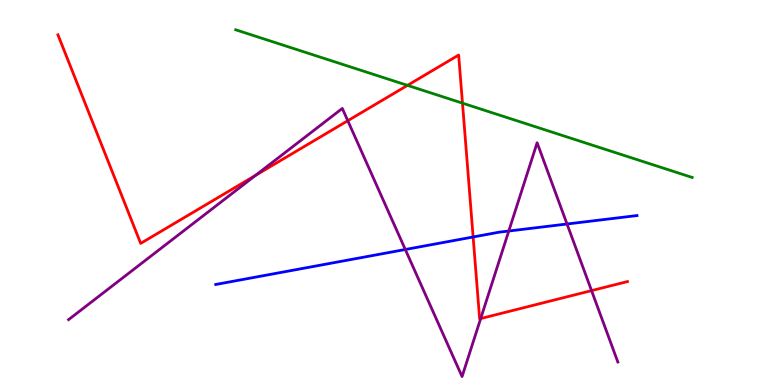[{'lines': ['blue', 'red'], 'intersections': [{'x': 6.1, 'y': 3.84}]}, {'lines': ['green', 'red'], 'intersections': [{'x': 5.26, 'y': 7.78}, {'x': 5.97, 'y': 7.32}]}, {'lines': ['purple', 'red'], 'intersections': [{'x': 3.3, 'y': 5.45}, {'x': 4.49, 'y': 6.86}, {'x': 6.2, 'y': 1.73}, {'x': 7.63, 'y': 2.45}]}, {'lines': ['blue', 'green'], 'intersections': []}, {'lines': ['blue', 'purple'], 'intersections': [{'x': 5.23, 'y': 3.52}, {'x': 6.56, 'y': 4.0}, {'x': 7.32, 'y': 4.18}]}, {'lines': ['green', 'purple'], 'intersections': []}]